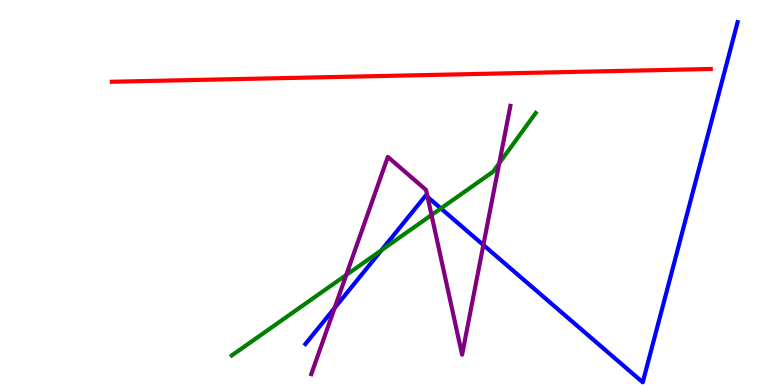[{'lines': ['blue', 'red'], 'intersections': []}, {'lines': ['green', 'red'], 'intersections': []}, {'lines': ['purple', 'red'], 'intersections': []}, {'lines': ['blue', 'green'], 'intersections': [{'x': 4.92, 'y': 3.5}, {'x': 5.69, 'y': 4.59}]}, {'lines': ['blue', 'purple'], 'intersections': [{'x': 4.32, 'y': 2.0}, {'x': 5.52, 'y': 4.88}, {'x': 6.24, 'y': 3.64}]}, {'lines': ['green', 'purple'], 'intersections': [{'x': 4.47, 'y': 2.86}, {'x': 5.57, 'y': 4.42}, {'x': 6.44, 'y': 5.76}]}]